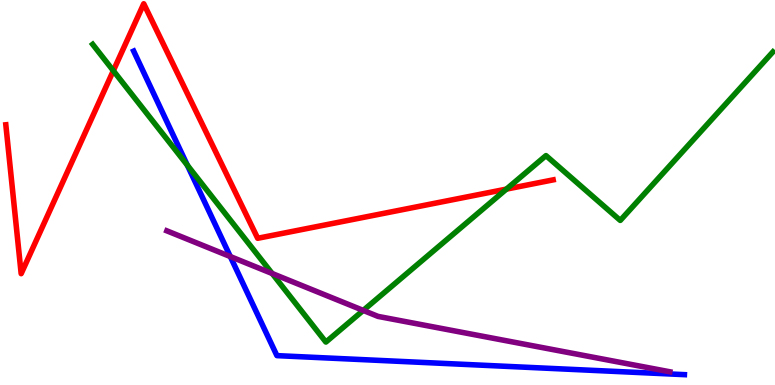[{'lines': ['blue', 'red'], 'intersections': []}, {'lines': ['green', 'red'], 'intersections': [{'x': 1.46, 'y': 8.16}, {'x': 6.53, 'y': 5.09}]}, {'lines': ['purple', 'red'], 'intersections': []}, {'lines': ['blue', 'green'], 'intersections': [{'x': 2.42, 'y': 5.71}]}, {'lines': ['blue', 'purple'], 'intersections': [{'x': 2.97, 'y': 3.34}]}, {'lines': ['green', 'purple'], 'intersections': [{'x': 3.51, 'y': 2.9}, {'x': 4.69, 'y': 1.94}]}]